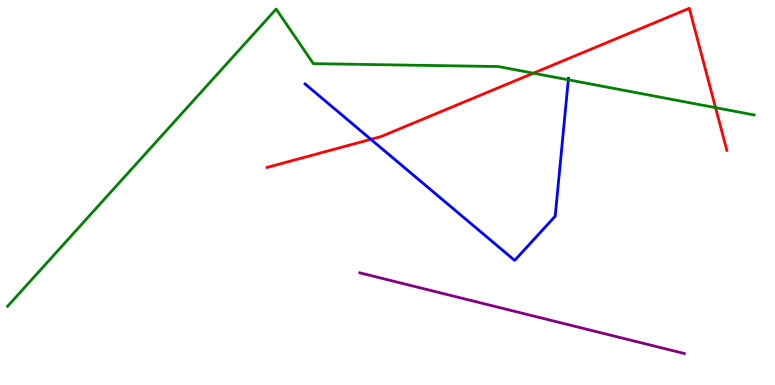[{'lines': ['blue', 'red'], 'intersections': [{'x': 4.79, 'y': 6.38}]}, {'lines': ['green', 'red'], 'intersections': [{'x': 6.88, 'y': 8.1}, {'x': 9.23, 'y': 7.2}]}, {'lines': ['purple', 'red'], 'intersections': []}, {'lines': ['blue', 'green'], 'intersections': [{'x': 7.33, 'y': 7.93}]}, {'lines': ['blue', 'purple'], 'intersections': []}, {'lines': ['green', 'purple'], 'intersections': []}]